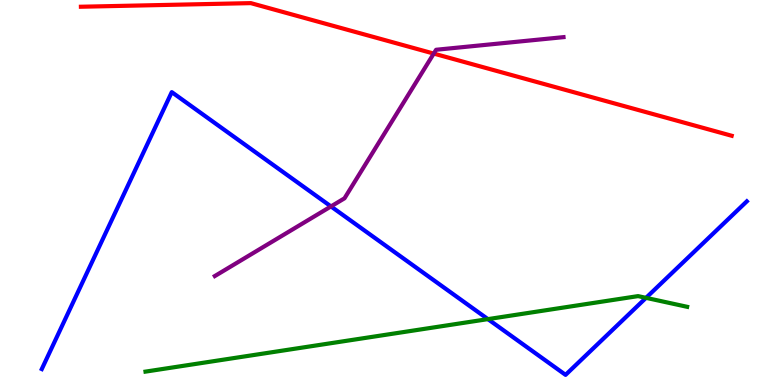[{'lines': ['blue', 'red'], 'intersections': []}, {'lines': ['green', 'red'], 'intersections': []}, {'lines': ['purple', 'red'], 'intersections': [{'x': 5.6, 'y': 8.61}]}, {'lines': ['blue', 'green'], 'intersections': [{'x': 6.3, 'y': 1.71}, {'x': 8.34, 'y': 2.26}]}, {'lines': ['blue', 'purple'], 'intersections': [{'x': 4.27, 'y': 4.64}]}, {'lines': ['green', 'purple'], 'intersections': []}]